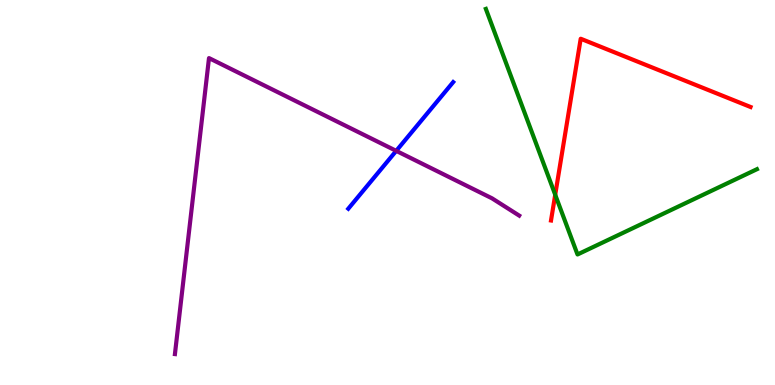[{'lines': ['blue', 'red'], 'intersections': []}, {'lines': ['green', 'red'], 'intersections': [{'x': 7.16, 'y': 4.94}]}, {'lines': ['purple', 'red'], 'intersections': []}, {'lines': ['blue', 'green'], 'intersections': []}, {'lines': ['blue', 'purple'], 'intersections': [{'x': 5.11, 'y': 6.08}]}, {'lines': ['green', 'purple'], 'intersections': []}]